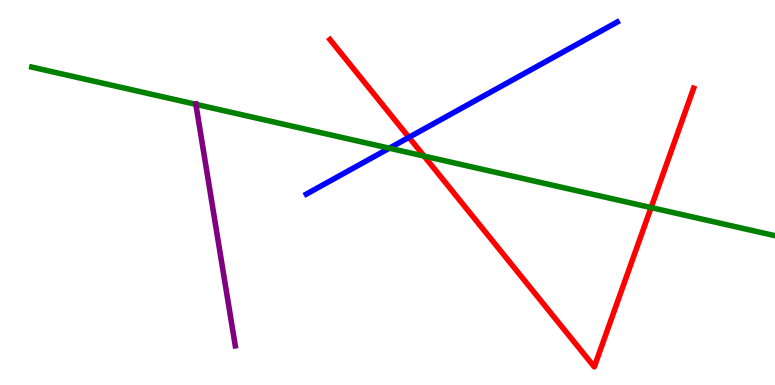[{'lines': ['blue', 'red'], 'intersections': [{'x': 5.28, 'y': 6.43}]}, {'lines': ['green', 'red'], 'intersections': [{'x': 5.47, 'y': 5.95}, {'x': 8.4, 'y': 4.61}]}, {'lines': ['purple', 'red'], 'intersections': []}, {'lines': ['blue', 'green'], 'intersections': [{'x': 5.02, 'y': 6.15}]}, {'lines': ['blue', 'purple'], 'intersections': []}, {'lines': ['green', 'purple'], 'intersections': [{'x': 2.53, 'y': 7.29}]}]